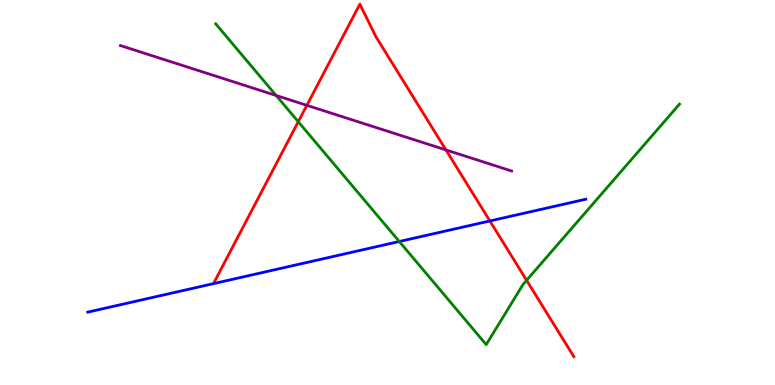[{'lines': ['blue', 'red'], 'intersections': [{'x': 6.32, 'y': 4.26}]}, {'lines': ['green', 'red'], 'intersections': [{'x': 3.85, 'y': 6.84}, {'x': 6.79, 'y': 2.72}]}, {'lines': ['purple', 'red'], 'intersections': [{'x': 3.96, 'y': 7.26}, {'x': 5.75, 'y': 6.11}]}, {'lines': ['blue', 'green'], 'intersections': [{'x': 5.15, 'y': 3.73}]}, {'lines': ['blue', 'purple'], 'intersections': []}, {'lines': ['green', 'purple'], 'intersections': [{'x': 3.56, 'y': 7.52}]}]